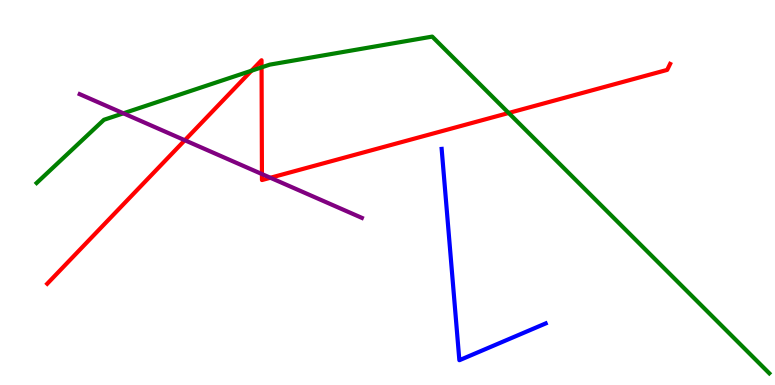[{'lines': ['blue', 'red'], 'intersections': []}, {'lines': ['green', 'red'], 'intersections': [{'x': 3.24, 'y': 8.16}, {'x': 3.38, 'y': 8.25}, {'x': 6.56, 'y': 7.07}]}, {'lines': ['purple', 'red'], 'intersections': [{'x': 2.38, 'y': 6.36}, {'x': 3.38, 'y': 5.48}, {'x': 3.49, 'y': 5.38}]}, {'lines': ['blue', 'green'], 'intersections': []}, {'lines': ['blue', 'purple'], 'intersections': []}, {'lines': ['green', 'purple'], 'intersections': [{'x': 1.59, 'y': 7.06}]}]